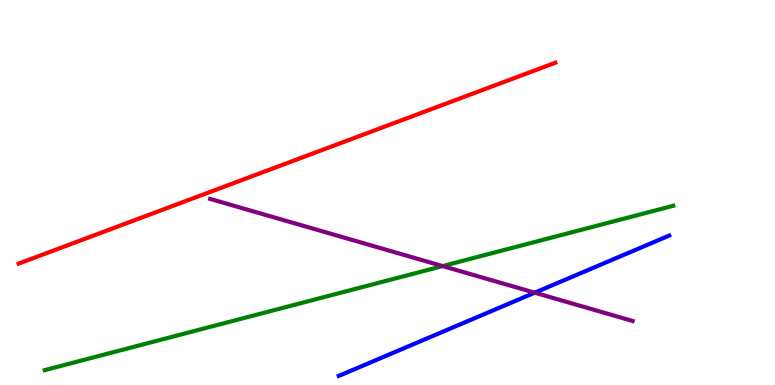[{'lines': ['blue', 'red'], 'intersections': []}, {'lines': ['green', 'red'], 'intersections': []}, {'lines': ['purple', 'red'], 'intersections': []}, {'lines': ['blue', 'green'], 'intersections': []}, {'lines': ['blue', 'purple'], 'intersections': [{'x': 6.9, 'y': 2.4}]}, {'lines': ['green', 'purple'], 'intersections': [{'x': 5.71, 'y': 3.09}]}]